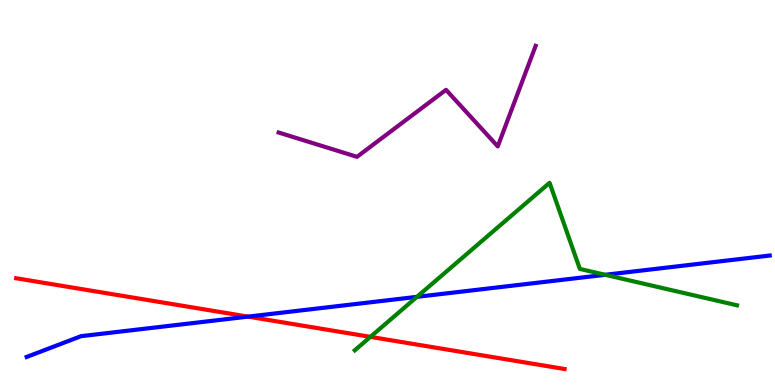[{'lines': ['blue', 'red'], 'intersections': [{'x': 3.2, 'y': 1.78}]}, {'lines': ['green', 'red'], 'intersections': [{'x': 4.78, 'y': 1.25}]}, {'lines': ['purple', 'red'], 'intersections': []}, {'lines': ['blue', 'green'], 'intersections': [{'x': 5.38, 'y': 2.29}, {'x': 7.81, 'y': 2.86}]}, {'lines': ['blue', 'purple'], 'intersections': []}, {'lines': ['green', 'purple'], 'intersections': []}]